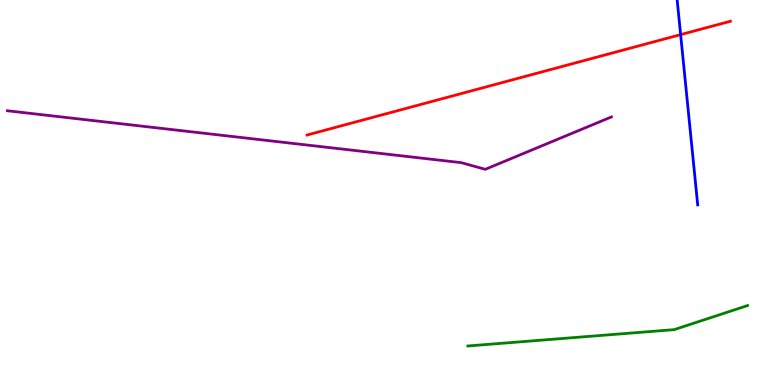[{'lines': ['blue', 'red'], 'intersections': [{'x': 8.78, 'y': 9.1}]}, {'lines': ['green', 'red'], 'intersections': []}, {'lines': ['purple', 'red'], 'intersections': []}, {'lines': ['blue', 'green'], 'intersections': []}, {'lines': ['blue', 'purple'], 'intersections': []}, {'lines': ['green', 'purple'], 'intersections': []}]